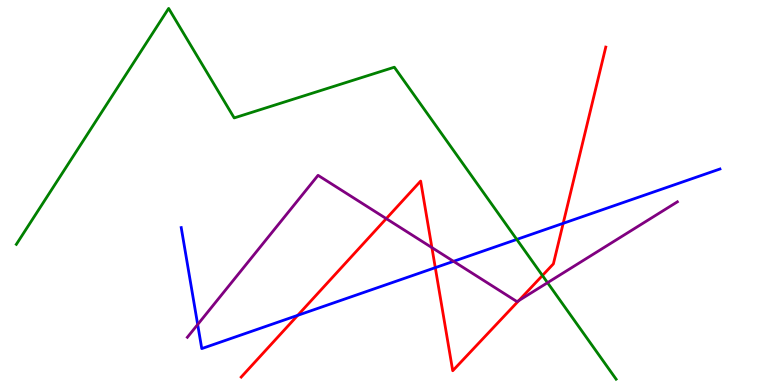[{'lines': ['blue', 'red'], 'intersections': [{'x': 3.84, 'y': 1.81}, {'x': 5.62, 'y': 3.05}, {'x': 7.27, 'y': 4.2}]}, {'lines': ['green', 'red'], 'intersections': [{'x': 7.0, 'y': 2.84}]}, {'lines': ['purple', 'red'], 'intersections': [{'x': 4.98, 'y': 4.32}, {'x': 5.57, 'y': 3.57}, {'x': 6.69, 'y': 2.19}]}, {'lines': ['blue', 'green'], 'intersections': [{'x': 6.67, 'y': 3.78}]}, {'lines': ['blue', 'purple'], 'intersections': [{'x': 2.55, 'y': 1.57}, {'x': 5.85, 'y': 3.21}]}, {'lines': ['green', 'purple'], 'intersections': [{'x': 7.06, 'y': 2.66}]}]